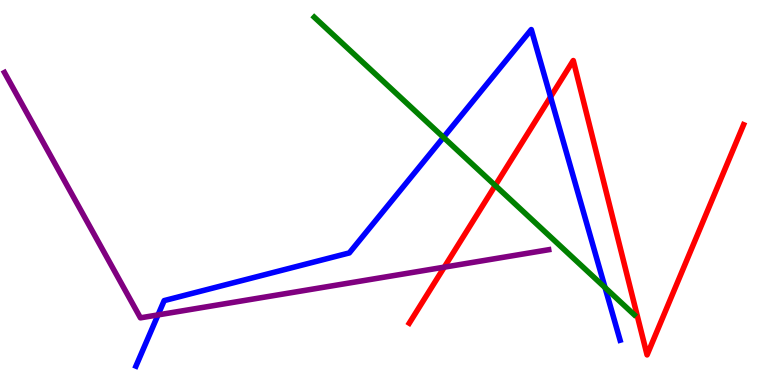[{'lines': ['blue', 'red'], 'intersections': [{'x': 7.1, 'y': 7.48}]}, {'lines': ['green', 'red'], 'intersections': [{'x': 6.39, 'y': 5.18}]}, {'lines': ['purple', 'red'], 'intersections': [{'x': 5.73, 'y': 3.06}]}, {'lines': ['blue', 'green'], 'intersections': [{'x': 5.72, 'y': 6.43}, {'x': 7.81, 'y': 2.53}]}, {'lines': ['blue', 'purple'], 'intersections': [{'x': 2.04, 'y': 1.82}]}, {'lines': ['green', 'purple'], 'intersections': []}]